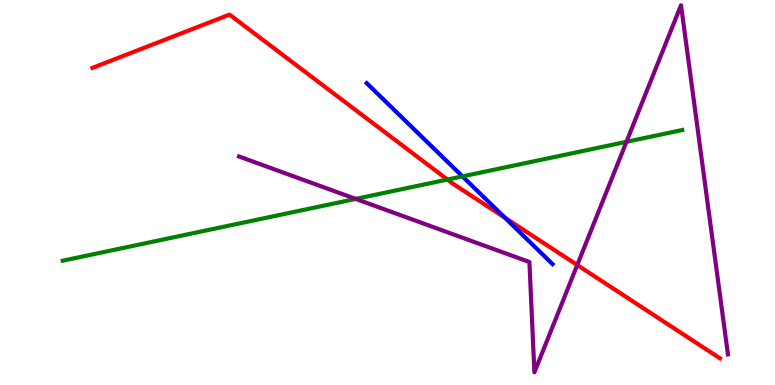[{'lines': ['blue', 'red'], 'intersections': [{'x': 6.51, 'y': 4.35}]}, {'lines': ['green', 'red'], 'intersections': [{'x': 5.77, 'y': 5.34}]}, {'lines': ['purple', 'red'], 'intersections': [{'x': 7.45, 'y': 3.12}]}, {'lines': ['blue', 'green'], 'intersections': [{'x': 5.97, 'y': 5.42}]}, {'lines': ['blue', 'purple'], 'intersections': []}, {'lines': ['green', 'purple'], 'intersections': [{'x': 4.59, 'y': 4.83}, {'x': 8.08, 'y': 6.32}]}]